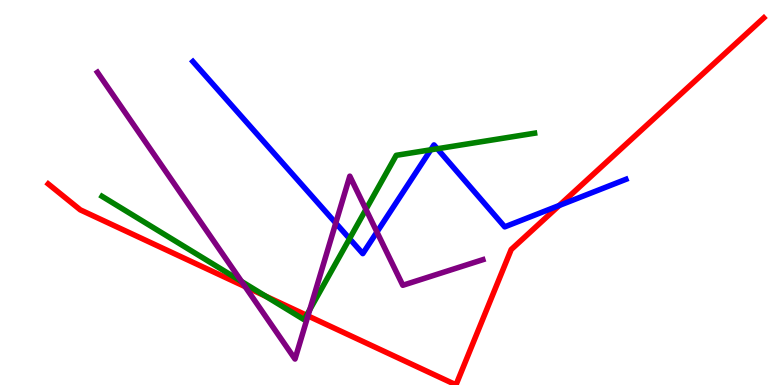[{'lines': ['blue', 'red'], 'intersections': [{'x': 7.22, 'y': 4.66}]}, {'lines': ['green', 'red'], 'intersections': [{'x': 3.43, 'y': 2.31}, {'x': 3.96, 'y': 1.81}]}, {'lines': ['purple', 'red'], 'intersections': [{'x': 3.16, 'y': 2.56}, {'x': 3.97, 'y': 1.8}]}, {'lines': ['blue', 'green'], 'intersections': [{'x': 4.51, 'y': 3.8}, {'x': 5.56, 'y': 6.11}, {'x': 5.64, 'y': 6.14}]}, {'lines': ['blue', 'purple'], 'intersections': [{'x': 4.33, 'y': 4.21}, {'x': 4.86, 'y': 3.97}]}, {'lines': ['green', 'purple'], 'intersections': [{'x': 3.12, 'y': 2.69}, {'x': 4.0, 'y': 1.96}, {'x': 4.72, 'y': 4.56}]}]